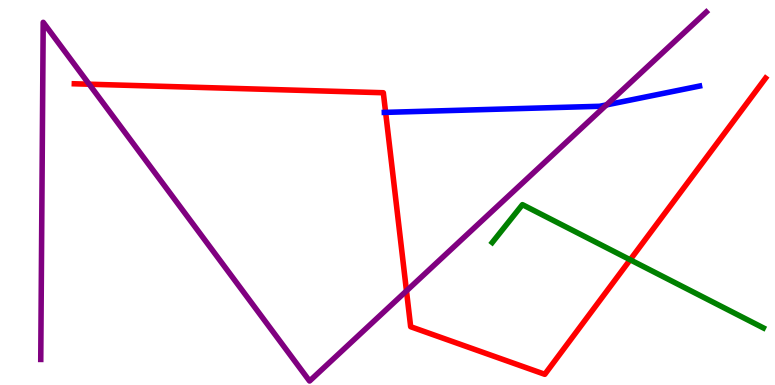[{'lines': ['blue', 'red'], 'intersections': [{'x': 4.98, 'y': 7.08}]}, {'lines': ['green', 'red'], 'intersections': [{'x': 8.13, 'y': 3.25}]}, {'lines': ['purple', 'red'], 'intersections': [{'x': 1.15, 'y': 7.81}, {'x': 5.24, 'y': 2.44}]}, {'lines': ['blue', 'green'], 'intersections': []}, {'lines': ['blue', 'purple'], 'intersections': [{'x': 7.83, 'y': 7.28}]}, {'lines': ['green', 'purple'], 'intersections': []}]